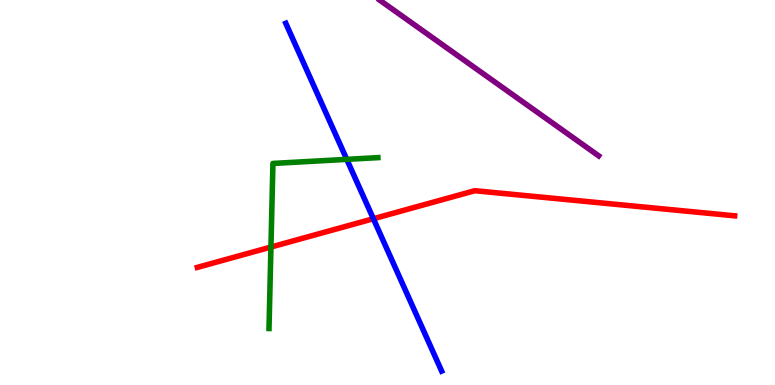[{'lines': ['blue', 'red'], 'intersections': [{'x': 4.82, 'y': 4.32}]}, {'lines': ['green', 'red'], 'intersections': [{'x': 3.5, 'y': 3.58}]}, {'lines': ['purple', 'red'], 'intersections': []}, {'lines': ['blue', 'green'], 'intersections': [{'x': 4.47, 'y': 5.86}]}, {'lines': ['blue', 'purple'], 'intersections': []}, {'lines': ['green', 'purple'], 'intersections': []}]